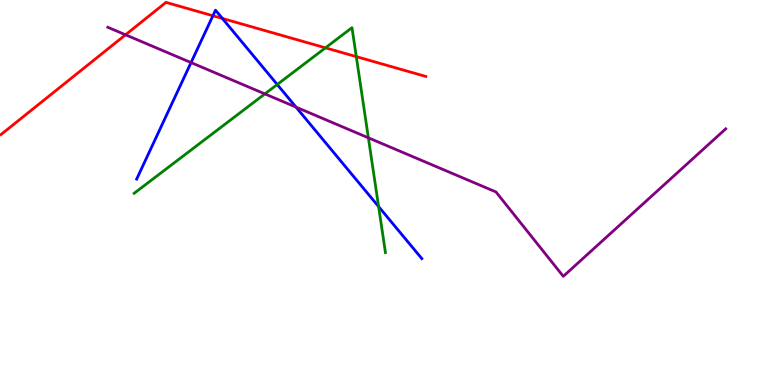[{'lines': ['blue', 'red'], 'intersections': [{'x': 2.75, 'y': 9.59}, {'x': 2.87, 'y': 9.52}]}, {'lines': ['green', 'red'], 'intersections': [{'x': 4.2, 'y': 8.76}, {'x': 4.6, 'y': 8.53}]}, {'lines': ['purple', 'red'], 'intersections': [{'x': 1.62, 'y': 9.1}]}, {'lines': ['blue', 'green'], 'intersections': [{'x': 3.58, 'y': 7.81}, {'x': 4.89, 'y': 4.63}]}, {'lines': ['blue', 'purple'], 'intersections': [{'x': 2.47, 'y': 8.37}, {'x': 3.82, 'y': 7.22}]}, {'lines': ['green', 'purple'], 'intersections': [{'x': 3.42, 'y': 7.56}, {'x': 4.75, 'y': 6.42}]}]